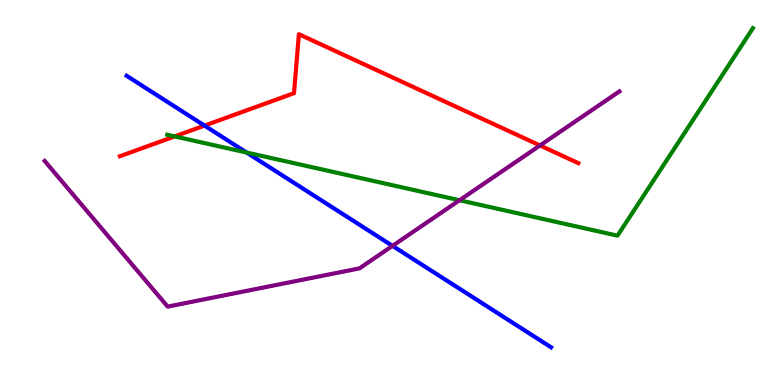[{'lines': ['blue', 'red'], 'intersections': [{'x': 2.64, 'y': 6.74}]}, {'lines': ['green', 'red'], 'intersections': [{'x': 2.25, 'y': 6.46}]}, {'lines': ['purple', 'red'], 'intersections': [{'x': 6.97, 'y': 6.22}]}, {'lines': ['blue', 'green'], 'intersections': [{'x': 3.18, 'y': 6.04}]}, {'lines': ['blue', 'purple'], 'intersections': [{'x': 5.06, 'y': 3.61}]}, {'lines': ['green', 'purple'], 'intersections': [{'x': 5.93, 'y': 4.8}]}]